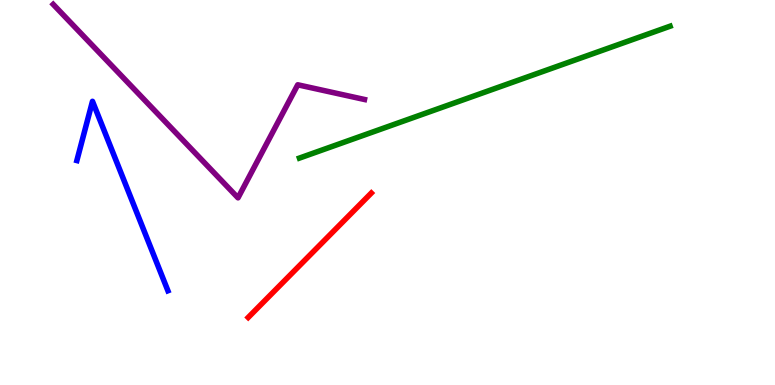[{'lines': ['blue', 'red'], 'intersections': []}, {'lines': ['green', 'red'], 'intersections': []}, {'lines': ['purple', 'red'], 'intersections': []}, {'lines': ['blue', 'green'], 'intersections': []}, {'lines': ['blue', 'purple'], 'intersections': []}, {'lines': ['green', 'purple'], 'intersections': []}]